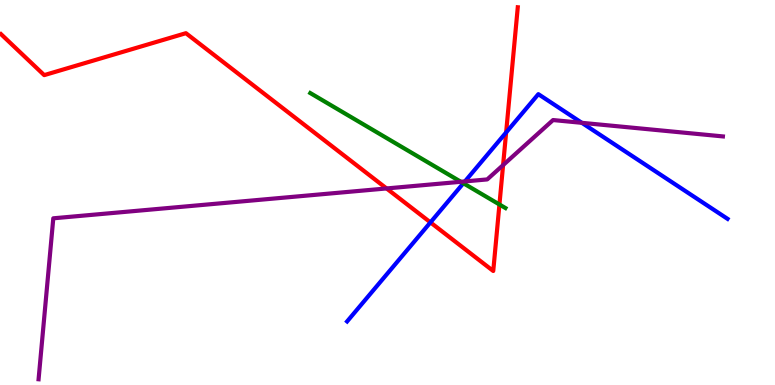[{'lines': ['blue', 'red'], 'intersections': [{'x': 5.55, 'y': 4.22}, {'x': 6.53, 'y': 6.56}]}, {'lines': ['green', 'red'], 'intersections': [{'x': 6.44, 'y': 4.69}]}, {'lines': ['purple', 'red'], 'intersections': [{'x': 4.99, 'y': 5.11}, {'x': 6.49, 'y': 5.71}]}, {'lines': ['blue', 'green'], 'intersections': [{'x': 5.98, 'y': 5.24}]}, {'lines': ['blue', 'purple'], 'intersections': [{'x': 6.0, 'y': 5.29}, {'x': 7.51, 'y': 6.81}]}, {'lines': ['green', 'purple'], 'intersections': [{'x': 5.95, 'y': 5.28}]}]